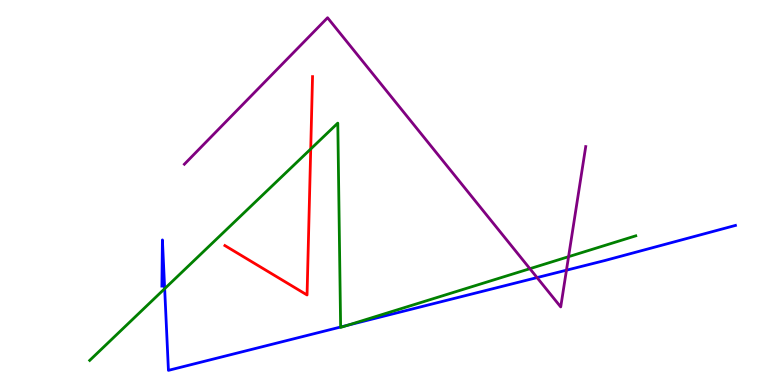[{'lines': ['blue', 'red'], 'intersections': []}, {'lines': ['green', 'red'], 'intersections': [{'x': 4.01, 'y': 6.13}]}, {'lines': ['purple', 'red'], 'intersections': []}, {'lines': ['blue', 'green'], 'intersections': [{'x': 2.12, 'y': 2.5}, {'x': 4.4, 'y': 1.51}, {'x': 4.48, 'y': 1.55}]}, {'lines': ['blue', 'purple'], 'intersections': [{'x': 6.93, 'y': 2.79}, {'x': 7.31, 'y': 2.98}]}, {'lines': ['green', 'purple'], 'intersections': [{'x': 6.84, 'y': 3.02}, {'x': 7.34, 'y': 3.33}]}]